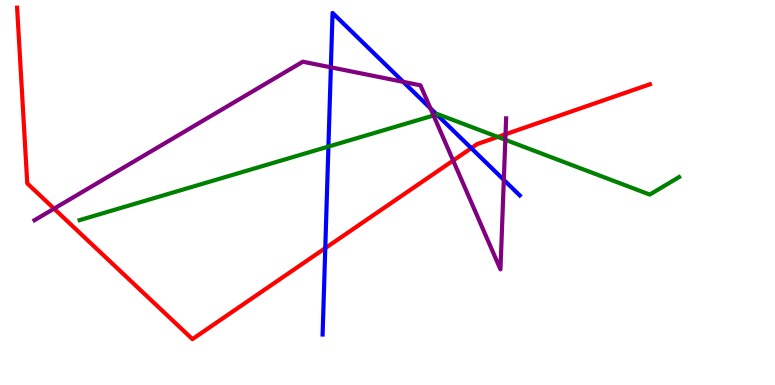[{'lines': ['blue', 'red'], 'intersections': [{'x': 4.2, 'y': 3.55}, {'x': 6.08, 'y': 6.15}]}, {'lines': ['green', 'red'], 'intersections': [{'x': 6.42, 'y': 6.44}]}, {'lines': ['purple', 'red'], 'intersections': [{'x': 0.698, 'y': 4.58}, {'x': 5.85, 'y': 5.83}, {'x': 6.52, 'y': 6.51}]}, {'lines': ['blue', 'green'], 'intersections': [{'x': 4.24, 'y': 6.19}, {'x': 5.64, 'y': 7.02}]}, {'lines': ['blue', 'purple'], 'intersections': [{'x': 4.27, 'y': 8.25}, {'x': 5.2, 'y': 7.87}, {'x': 5.55, 'y': 7.18}, {'x': 6.5, 'y': 5.33}]}, {'lines': ['green', 'purple'], 'intersections': [{'x': 5.59, 'y': 7.0}, {'x': 6.52, 'y': 6.37}]}]